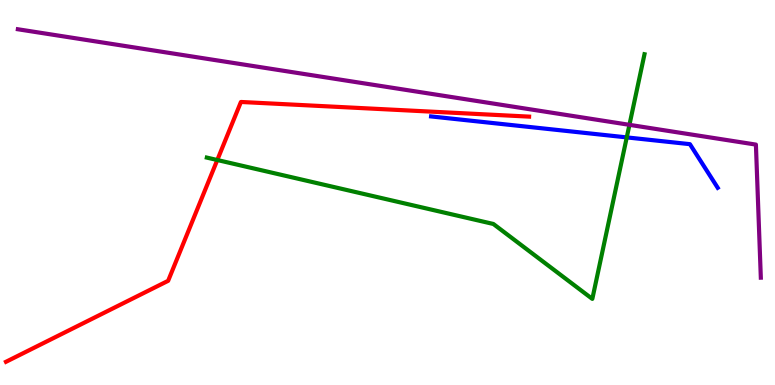[{'lines': ['blue', 'red'], 'intersections': []}, {'lines': ['green', 'red'], 'intersections': [{'x': 2.8, 'y': 5.84}]}, {'lines': ['purple', 'red'], 'intersections': []}, {'lines': ['blue', 'green'], 'intersections': [{'x': 8.09, 'y': 6.43}]}, {'lines': ['blue', 'purple'], 'intersections': []}, {'lines': ['green', 'purple'], 'intersections': [{'x': 8.12, 'y': 6.76}]}]